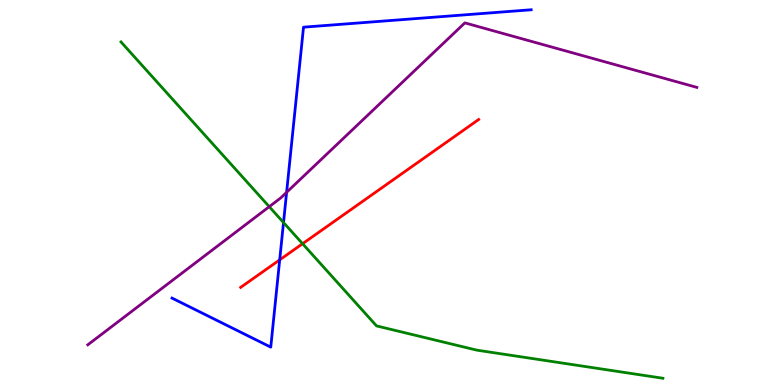[{'lines': ['blue', 'red'], 'intersections': [{'x': 3.61, 'y': 3.25}]}, {'lines': ['green', 'red'], 'intersections': [{'x': 3.9, 'y': 3.67}]}, {'lines': ['purple', 'red'], 'intersections': []}, {'lines': ['blue', 'green'], 'intersections': [{'x': 3.66, 'y': 4.22}]}, {'lines': ['blue', 'purple'], 'intersections': [{'x': 3.7, 'y': 5.0}]}, {'lines': ['green', 'purple'], 'intersections': [{'x': 3.47, 'y': 4.63}]}]